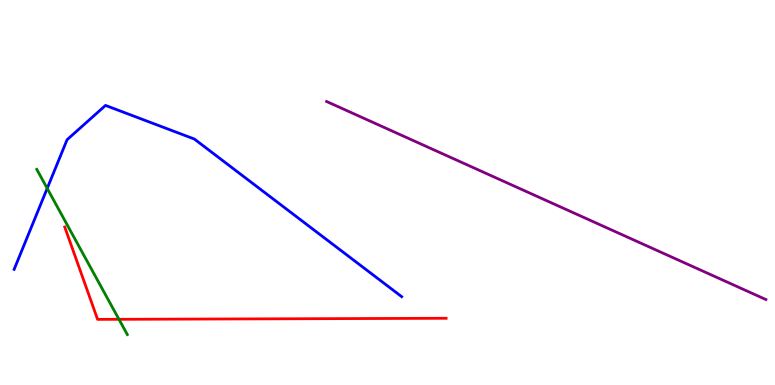[{'lines': ['blue', 'red'], 'intersections': []}, {'lines': ['green', 'red'], 'intersections': [{'x': 1.53, 'y': 1.71}]}, {'lines': ['purple', 'red'], 'intersections': []}, {'lines': ['blue', 'green'], 'intersections': [{'x': 0.609, 'y': 5.11}]}, {'lines': ['blue', 'purple'], 'intersections': []}, {'lines': ['green', 'purple'], 'intersections': []}]